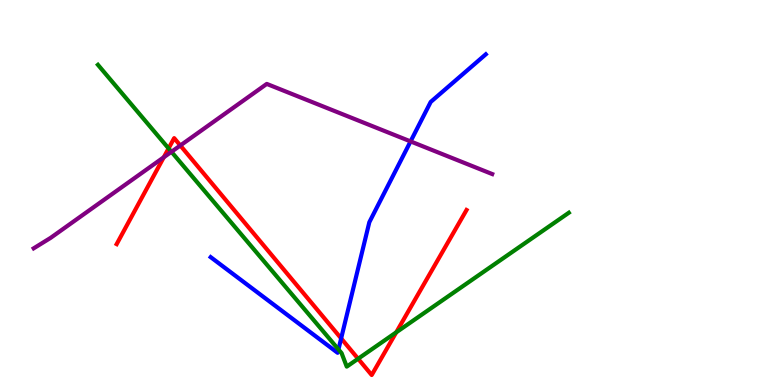[{'lines': ['blue', 'red'], 'intersections': [{'x': 4.4, 'y': 1.21}]}, {'lines': ['green', 'red'], 'intersections': [{'x': 2.18, 'y': 6.15}, {'x': 4.62, 'y': 0.682}, {'x': 5.11, 'y': 1.37}]}, {'lines': ['purple', 'red'], 'intersections': [{'x': 2.11, 'y': 5.91}, {'x': 2.33, 'y': 6.22}]}, {'lines': ['blue', 'green'], 'intersections': [{'x': 4.37, 'y': 0.924}]}, {'lines': ['blue', 'purple'], 'intersections': [{'x': 5.3, 'y': 6.33}]}, {'lines': ['green', 'purple'], 'intersections': [{'x': 2.21, 'y': 6.06}]}]